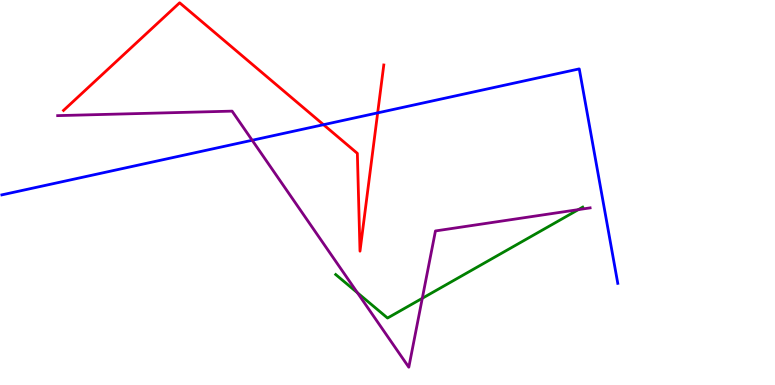[{'lines': ['blue', 'red'], 'intersections': [{'x': 4.17, 'y': 6.76}, {'x': 4.87, 'y': 7.07}]}, {'lines': ['green', 'red'], 'intersections': []}, {'lines': ['purple', 'red'], 'intersections': []}, {'lines': ['blue', 'green'], 'intersections': []}, {'lines': ['blue', 'purple'], 'intersections': [{'x': 3.25, 'y': 6.36}]}, {'lines': ['green', 'purple'], 'intersections': [{'x': 4.61, 'y': 2.4}, {'x': 5.45, 'y': 2.25}, {'x': 7.46, 'y': 4.56}]}]